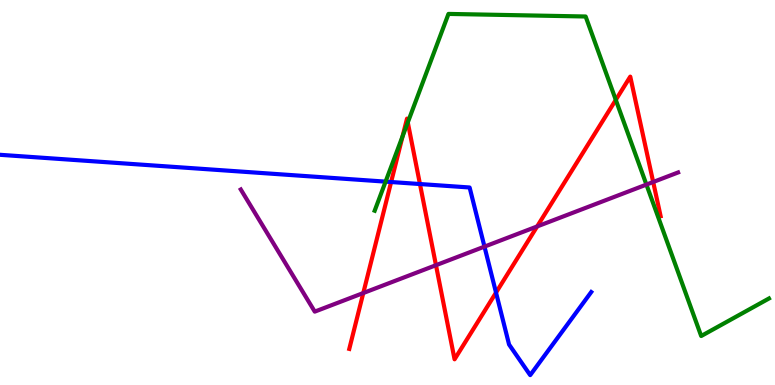[{'lines': ['blue', 'red'], 'intersections': [{'x': 5.05, 'y': 5.27}, {'x': 5.42, 'y': 5.22}, {'x': 6.4, 'y': 2.4}]}, {'lines': ['green', 'red'], 'intersections': [{'x': 5.19, 'y': 6.46}, {'x': 5.26, 'y': 6.82}, {'x': 7.95, 'y': 7.41}]}, {'lines': ['purple', 'red'], 'intersections': [{'x': 4.69, 'y': 2.39}, {'x': 5.63, 'y': 3.11}, {'x': 6.93, 'y': 4.12}, {'x': 8.43, 'y': 5.27}]}, {'lines': ['blue', 'green'], 'intersections': [{'x': 4.98, 'y': 5.28}]}, {'lines': ['blue', 'purple'], 'intersections': [{'x': 6.25, 'y': 3.59}]}, {'lines': ['green', 'purple'], 'intersections': [{'x': 8.34, 'y': 5.21}]}]